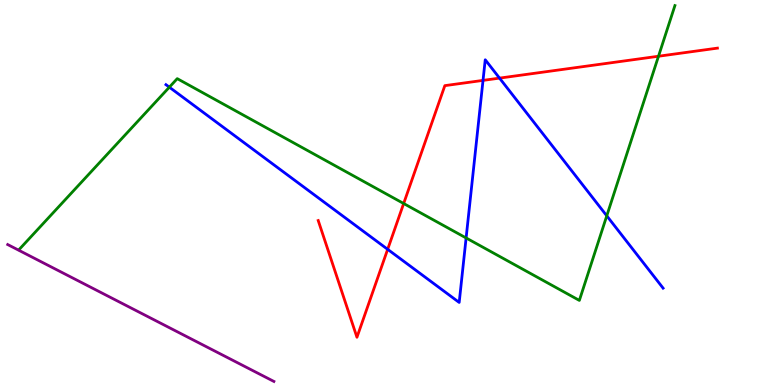[{'lines': ['blue', 'red'], 'intersections': [{'x': 5.0, 'y': 3.52}, {'x': 6.23, 'y': 7.91}, {'x': 6.45, 'y': 7.97}]}, {'lines': ['green', 'red'], 'intersections': [{'x': 5.21, 'y': 4.71}, {'x': 8.5, 'y': 8.54}]}, {'lines': ['purple', 'red'], 'intersections': []}, {'lines': ['blue', 'green'], 'intersections': [{'x': 2.19, 'y': 7.74}, {'x': 6.01, 'y': 3.82}, {'x': 7.83, 'y': 4.39}]}, {'lines': ['blue', 'purple'], 'intersections': []}, {'lines': ['green', 'purple'], 'intersections': []}]